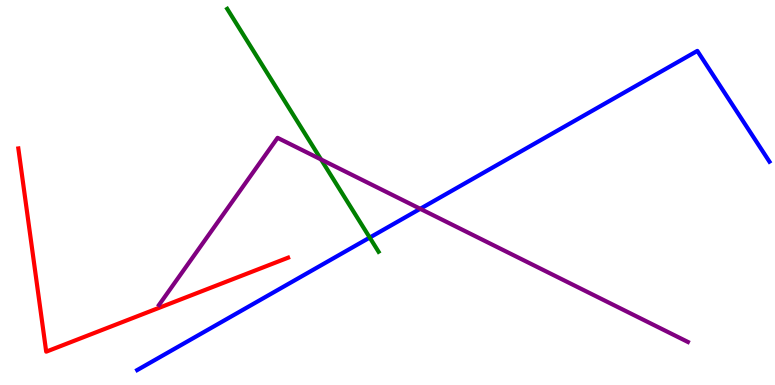[{'lines': ['blue', 'red'], 'intersections': []}, {'lines': ['green', 'red'], 'intersections': []}, {'lines': ['purple', 'red'], 'intersections': []}, {'lines': ['blue', 'green'], 'intersections': [{'x': 4.77, 'y': 3.83}]}, {'lines': ['blue', 'purple'], 'intersections': [{'x': 5.42, 'y': 4.58}]}, {'lines': ['green', 'purple'], 'intersections': [{'x': 4.14, 'y': 5.86}]}]